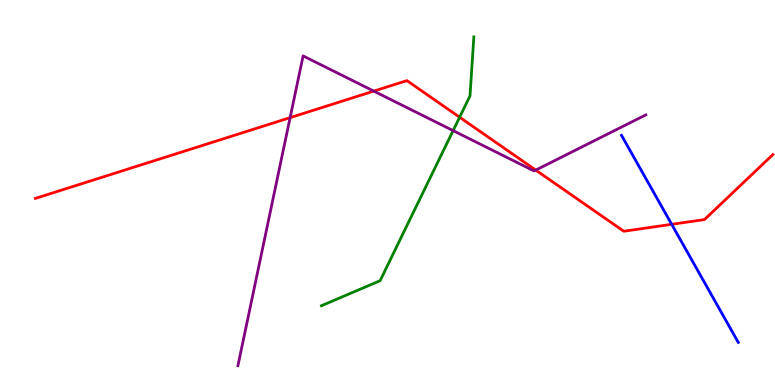[{'lines': ['blue', 'red'], 'intersections': [{'x': 8.67, 'y': 4.17}]}, {'lines': ['green', 'red'], 'intersections': [{'x': 5.93, 'y': 6.95}]}, {'lines': ['purple', 'red'], 'intersections': [{'x': 3.74, 'y': 6.94}, {'x': 4.82, 'y': 7.63}, {'x': 6.91, 'y': 5.58}]}, {'lines': ['blue', 'green'], 'intersections': []}, {'lines': ['blue', 'purple'], 'intersections': []}, {'lines': ['green', 'purple'], 'intersections': [{'x': 5.85, 'y': 6.61}]}]